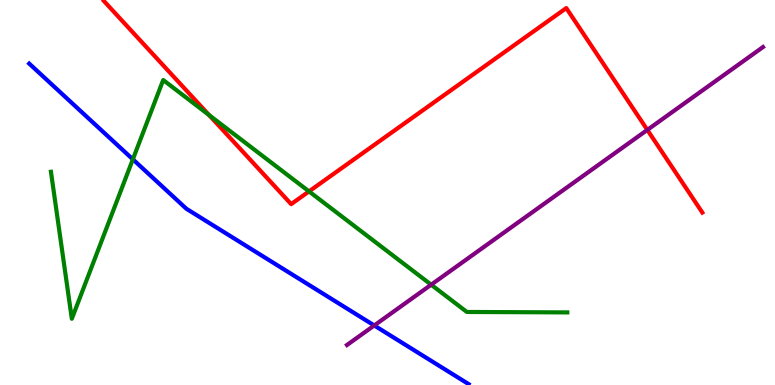[{'lines': ['blue', 'red'], 'intersections': []}, {'lines': ['green', 'red'], 'intersections': [{'x': 2.7, 'y': 7.01}, {'x': 3.99, 'y': 5.03}]}, {'lines': ['purple', 'red'], 'intersections': [{'x': 8.35, 'y': 6.63}]}, {'lines': ['blue', 'green'], 'intersections': [{'x': 1.71, 'y': 5.86}]}, {'lines': ['blue', 'purple'], 'intersections': [{'x': 4.83, 'y': 1.55}]}, {'lines': ['green', 'purple'], 'intersections': [{'x': 5.56, 'y': 2.61}]}]